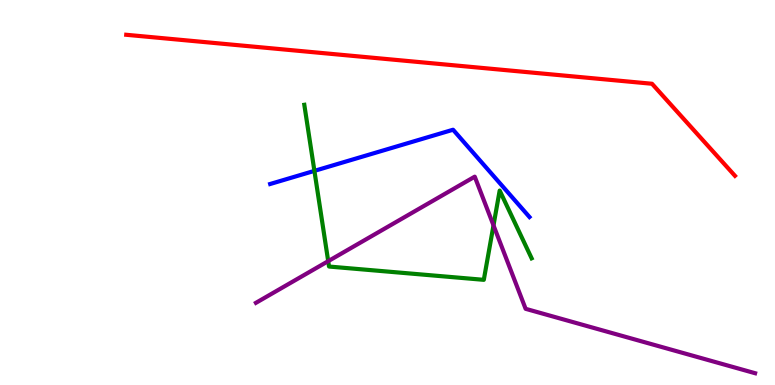[{'lines': ['blue', 'red'], 'intersections': []}, {'lines': ['green', 'red'], 'intersections': []}, {'lines': ['purple', 'red'], 'intersections': []}, {'lines': ['blue', 'green'], 'intersections': [{'x': 4.06, 'y': 5.56}]}, {'lines': ['blue', 'purple'], 'intersections': []}, {'lines': ['green', 'purple'], 'intersections': [{'x': 4.23, 'y': 3.22}, {'x': 6.37, 'y': 4.15}]}]